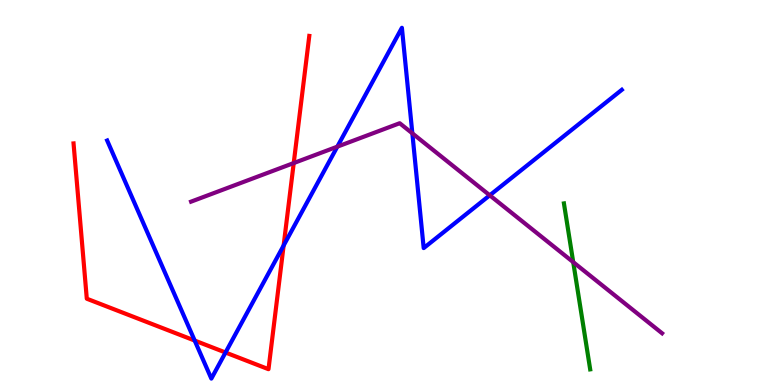[{'lines': ['blue', 'red'], 'intersections': [{'x': 2.51, 'y': 1.15}, {'x': 2.91, 'y': 0.844}, {'x': 3.66, 'y': 3.62}]}, {'lines': ['green', 'red'], 'intersections': []}, {'lines': ['purple', 'red'], 'intersections': [{'x': 3.79, 'y': 5.76}]}, {'lines': ['blue', 'green'], 'intersections': []}, {'lines': ['blue', 'purple'], 'intersections': [{'x': 4.35, 'y': 6.19}, {'x': 5.32, 'y': 6.54}, {'x': 6.32, 'y': 4.93}]}, {'lines': ['green', 'purple'], 'intersections': [{'x': 7.4, 'y': 3.19}]}]